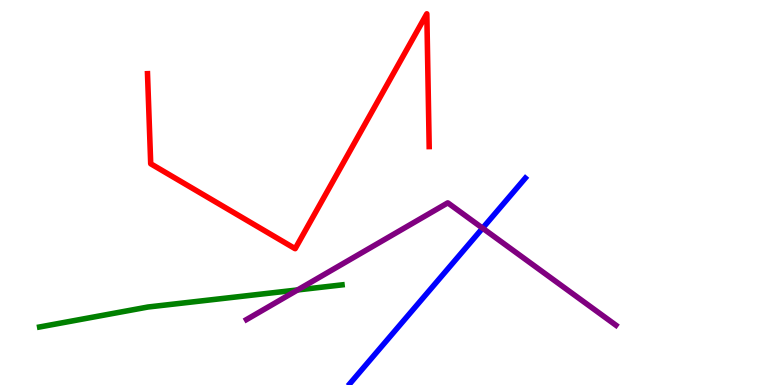[{'lines': ['blue', 'red'], 'intersections': []}, {'lines': ['green', 'red'], 'intersections': []}, {'lines': ['purple', 'red'], 'intersections': []}, {'lines': ['blue', 'green'], 'intersections': []}, {'lines': ['blue', 'purple'], 'intersections': [{'x': 6.23, 'y': 4.07}]}, {'lines': ['green', 'purple'], 'intersections': [{'x': 3.84, 'y': 2.47}]}]